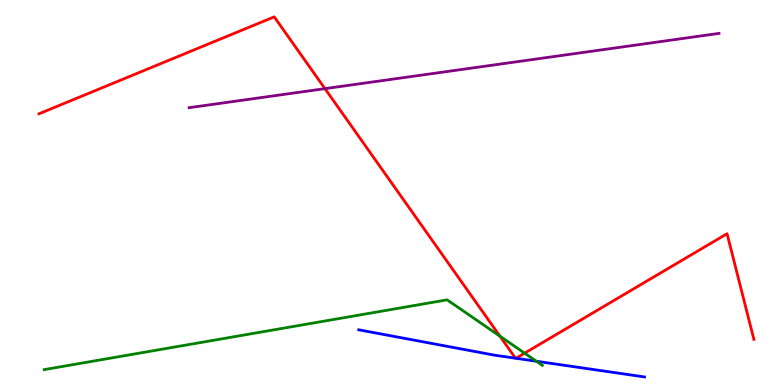[{'lines': ['blue', 'red'], 'intersections': [{'x': 6.65, 'y': 0.696}, {'x': 6.66, 'y': 0.694}]}, {'lines': ['green', 'red'], 'intersections': [{'x': 6.45, 'y': 1.27}, {'x': 6.77, 'y': 0.827}]}, {'lines': ['purple', 'red'], 'intersections': [{'x': 4.19, 'y': 7.7}]}, {'lines': ['blue', 'green'], 'intersections': [{'x': 6.92, 'y': 0.617}]}, {'lines': ['blue', 'purple'], 'intersections': []}, {'lines': ['green', 'purple'], 'intersections': []}]